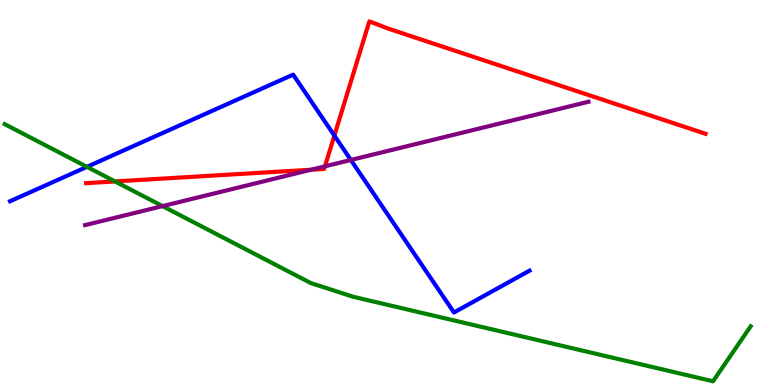[{'lines': ['blue', 'red'], 'intersections': [{'x': 4.31, 'y': 6.48}]}, {'lines': ['green', 'red'], 'intersections': [{'x': 1.48, 'y': 5.29}]}, {'lines': ['purple', 'red'], 'intersections': [{'x': 4.01, 'y': 5.59}, {'x': 4.19, 'y': 5.68}]}, {'lines': ['blue', 'green'], 'intersections': [{'x': 1.12, 'y': 5.67}]}, {'lines': ['blue', 'purple'], 'intersections': [{'x': 4.53, 'y': 5.84}]}, {'lines': ['green', 'purple'], 'intersections': [{'x': 2.1, 'y': 4.65}]}]